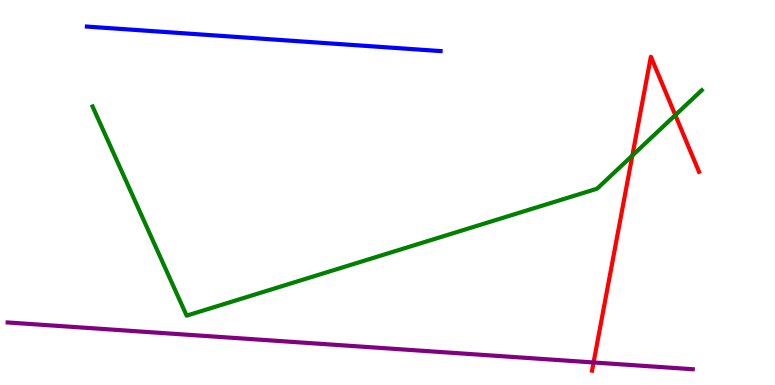[{'lines': ['blue', 'red'], 'intersections': []}, {'lines': ['green', 'red'], 'intersections': [{'x': 8.16, 'y': 5.96}, {'x': 8.71, 'y': 7.01}]}, {'lines': ['purple', 'red'], 'intersections': [{'x': 7.66, 'y': 0.585}]}, {'lines': ['blue', 'green'], 'intersections': []}, {'lines': ['blue', 'purple'], 'intersections': []}, {'lines': ['green', 'purple'], 'intersections': []}]